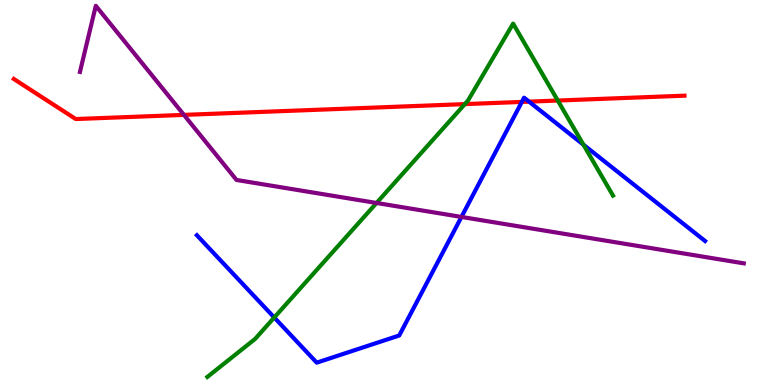[{'lines': ['blue', 'red'], 'intersections': [{'x': 6.73, 'y': 7.35}, {'x': 6.83, 'y': 7.36}]}, {'lines': ['green', 'red'], 'intersections': [{'x': 6.0, 'y': 7.3}, {'x': 7.2, 'y': 7.39}]}, {'lines': ['purple', 'red'], 'intersections': [{'x': 2.37, 'y': 7.02}]}, {'lines': ['blue', 'green'], 'intersections': [{'x': 3.54, 'y': 1.75}, {'x': 7.53, 'y': 6.24}]}, {'lines': ['blue', 'purple'], 'intersections': [{'x': 5.95, 'y': 4.37}]}, {'lines': ['green', 'purple'], 'intersections': [{'x': 4.86, 'y': 4.73}]}]